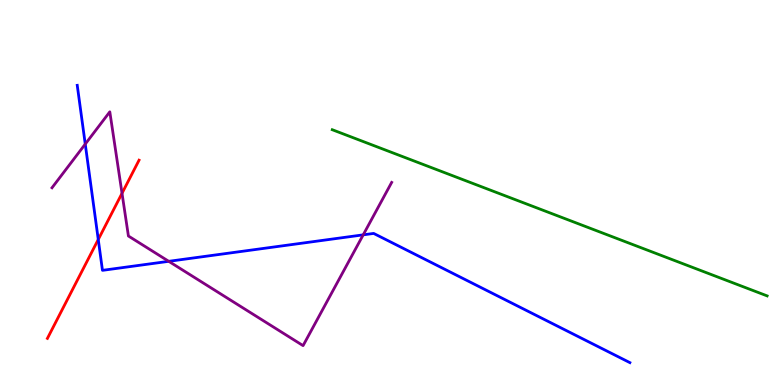[{'lines': ['blue', 'red'], 'intersections': [{'x': 1.27, 'y': 3.78}]}, {'lines': ['green', 'red'], 'intersections': []}, {'lines': ['purple', 'red'], 'intersections': [{'x': 1.57, 'y': 4.98}]}, {'lines': ['blue', 'green'], 'intersections': []}, {'lines': ['blue', 'purple'], 'intersections': [{'x': 1.1, 'y': 6.26}, {'x': 2.18, 'y': 3.21}, {'x': 4.69, 'y': 3.9}]}, {'lines': ['green', 'purple'], 'intersections': []}]